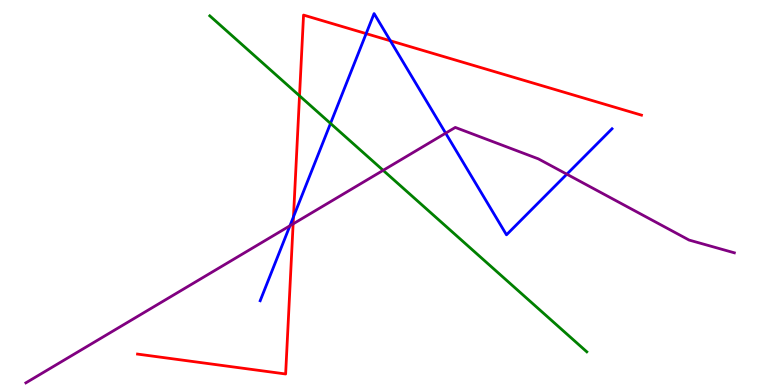[{'lines': ['blue', 'red'], 'intersections': [{'x': 3.79, 'y': 4.37}, {'x': 4.72, 'y': 9.13}, {'x': 5.04, 'y': 8.94}]}, {'lines': ['green', 'red'], 'intersections': [{'x': 3.86, 'y': 7.51}]}, {'lines': ['purple', 'red'], 'intersections': [{'x': 3.78, 'y': 4.18}]}, {'lines': ['blue', 'green'], 'intersections': [{'x': 4.26, 'y': 6.79}]}, {'lines': ['blue', 'purple'], 'intersections': [{'x': 3.74, 'y': 4.13}, {'x': 5.75, 'y': 6.54}, {'x': 7.31, 'y': 5.48}]}, {'lines': ['green', 'purple'], 'intersections': [{'x': 4.94, 'y': 5.58}]}]